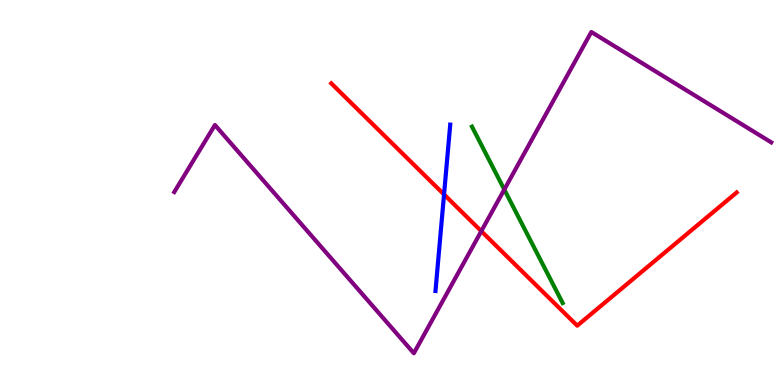[{'lines': ['blue', 'red'], 'intersections': [{'x': 5.73, 'y': 4.95}]}, {'lines': ['green', 'red'], 'intersections': []}, {'lines': ['purple', 'red'], 'intersections': [{'x': 6.21, 'y': 4.0}]}, {'lines': ['blue', 'green'], 'intersections': []}, {'lines': ['blue', 'purple'], 'intersections': []}, {'lines': ['green', 'purple'], 'intersections': [{'x': 6.51, 'y': 5.08}]}]